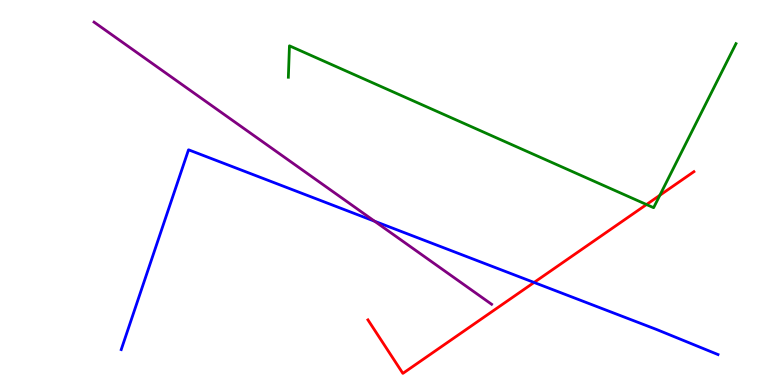[{'lines': ['blue', 'red'], 'intersections': [{'x': 6.89, 'y': 2.66}]}, {'lines': ['green', 'red'], 'intersections': [{'x': 8.34, 'y': 4.69}, {'x': 8.51, 'y': 4.93}]}, {'lines': ['purple', 'red'], 'intersections': []}, {'lines': ['blue', 'green'], 'intersections': []}, {'lines': ['blue', 'purple'], 'intersections': [{'x': 4.83, 'y': 4.25}]}, {'lines': ['green', 'purple'], 'intersections': []}]